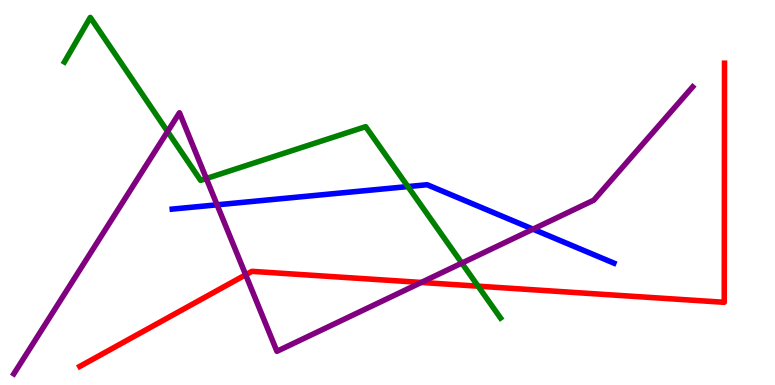[{'lines': ['blue', 'red'], 'intersections': []}, {'lines': ['green', 'red'], 'intersections': [{'x': 6.17, 'y': 2.57}]}, {'lines': ['purple', 'red'], 'intersections': [{'x': 3.17, 'y': 2.86}, {'x': 5.44, 'y': 2.66}]}, {'lines': ['blue', 'green'], 'intersections': [{'x': 5.26, 'y': 5.15}]}, {'lines': ['blue', 'purple'], 'intersections': [{'x': 2.8, 'y': 4.68}, {'x': 6.88, 'y': 4.05}]}, {'lines': ['green', 'purple'], 'intersections': [{'x': 2.16, 'y': 6.58}, {'x': 2.66, 'y': 5.36}, {'x': 5.96, 'y': 3.17}]}]